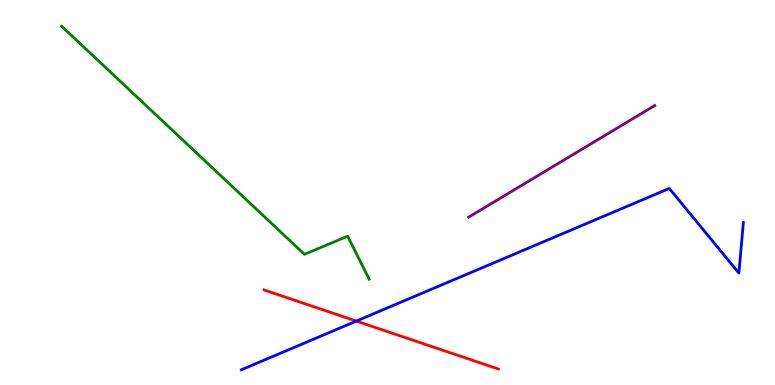[{'lines': ['blue', 'red'], 'intersections': [{'x': 4.6, 'y': 1.66}]}, {'lines': ['green', 'red'], 'intersections': []}, {'lines': ['purple', 'red'], 'intersections': []}, {'lines': ['blue', 'green'], 'intersections': []}, {'lines': ['blue', 'purple'], 'intersections': []}, {'lines': ['green', 'purple'], 'intersections': []}]